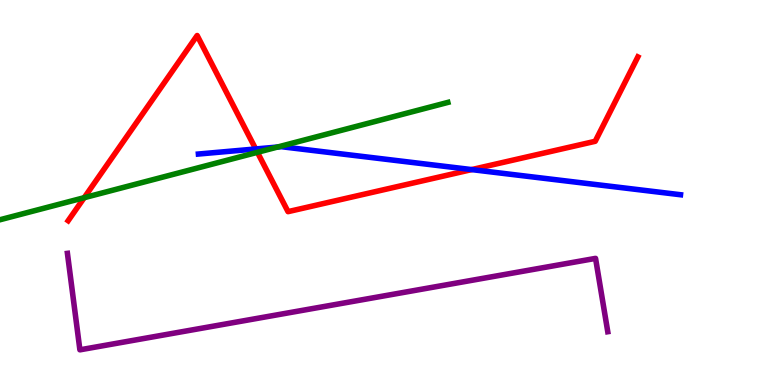[{'lines': ['blue', 'red'], 'intersections': [{'x': 3.3, 'y': 6.13}, {'x': 6.09, 'y': 5.6}]}, {'lines': ['green', 'red'], 'intersections': [{'x': 1.09, 'y': 4.87}, {'x': 3.32, 'y': 6.04}]}, {'lines': ['purple', 'red'], 'intersections': []}, {'lines': ['blue', 'green'], 'intersections': [{'x': 3.58, 'y': 6.18}]}, {'lines': ['blue', 'purple'], 'intersections': []}, {'lines': ['green', 'purple'], 'intersections': []}]